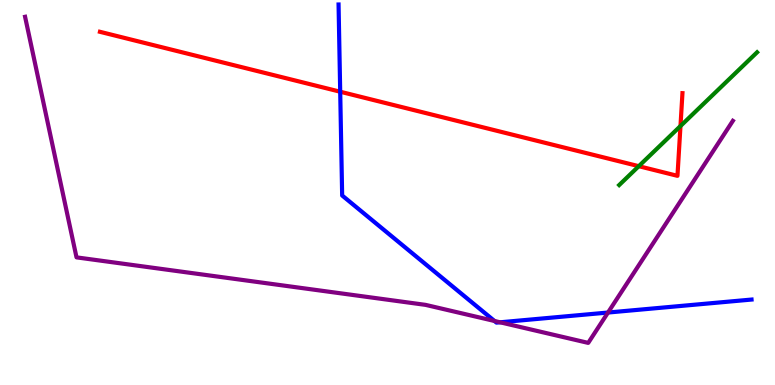[{'lines': ['blue', 'red'], 'intersections': [{'x': 4.39, 'y': 7.62}]}, {'lines': ['green', 'red'], 'intersections': [{'x': 8.24, 'y': 5.68}, {'x': 8.78, 'y': 6.73}]}, {'lines': ['purple', 'red'], 'intersections': []}, {'lines': ['blue', 'green'], 'intersections': []}, {'lines': ['blue', 'purple'], 'intersections': [{'x': 6.38, 'y': 1.66}, {'x': 6.45, 'y': 1.63}, {'x': 7.85, 'y': 1.88}]}, {'lines': ['green', 'purple'], 'intersections': []}]